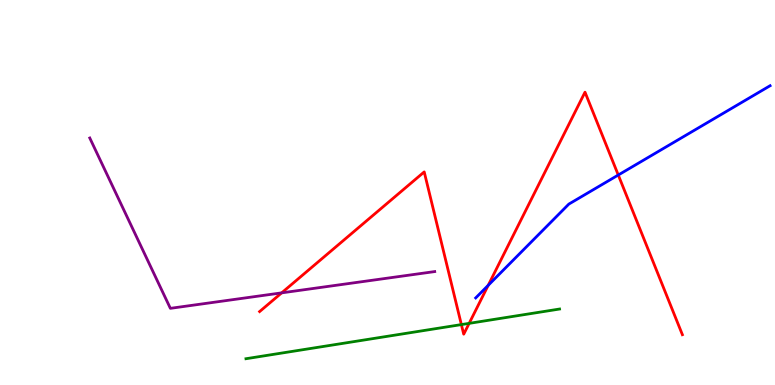[{'lines': ['blue', 'red'], 'intersections': [{'x': 6.3, 'y': 2.59}, {'x': 7.98, 'y': 5.45}]}, {'lines': ['green', 'red'], 'intersections': [{'x': 5.95, 'y': 1.57}, {'x': 6.05, 'y': 1.6}]}, {'lines': ['purple', 'red'], 'intersections': [{'x': 3.63, 'y': 2.39}]}, {'lines': ['blue', 'green'], 'intersections': []}, {'lines': ['blue', 'purple'], 'intersections': []}, {'lines': ['green', 'purple'], 'intersections': []}]